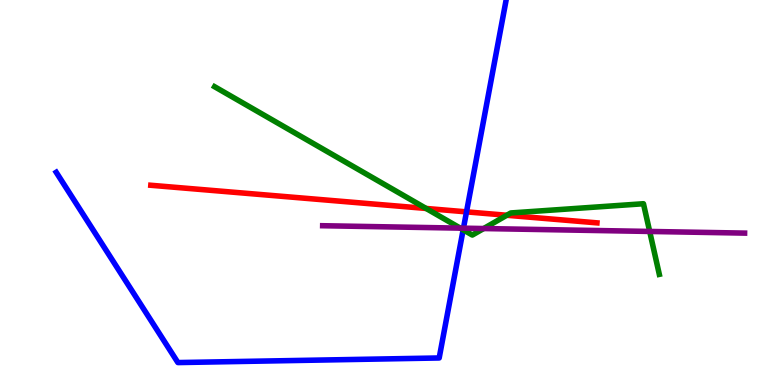[{'lines': ['blue', 'red'], 'intersections': [{'x': 6.02, 'y': 4.5}]}, {'lines': ['green', 'red'], 'intersections': [{'x': 5.5, 'y': 4.59}, {'x': 6.54, 'y': 4.41}]}, {'lines': ['purple', 'red'], 'intersections': []}, {'lines': ['blue', 'green'], 'intersections': [{'x': 5.98, 'y': 4.03}]}, {'lines': ['blue', 'purple'], 'intersections': [{'x': 5.98, 'y': 4.07}]}, {'lines': ['green', 'purple'], 'intersections': [{'x': 5.94, 'y': 4.07}, {'x': 6.24, 'y': 4.06}, {'x': 8.38, 'y': 3.99}]}]